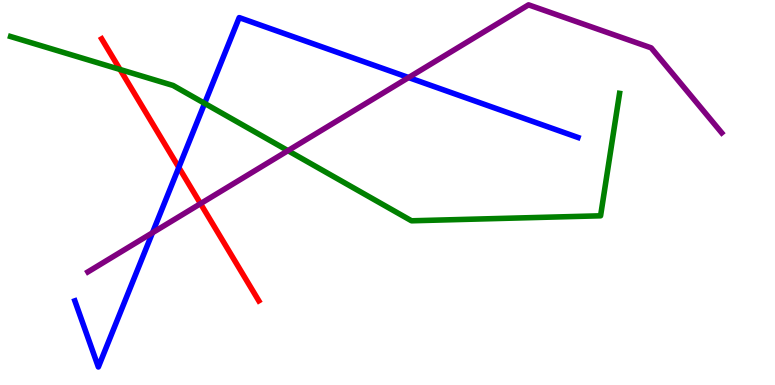[{'lines': ['blue', 'red'], 'intersections': [{'x': 2.31, 'y': 5.65}]}, {'lines': ['green', 'red'], 'intersections': [{'x': 1.55, 'y': 8.19}]}, {'lines': ['purple', 'red'], 'intersections': [{'x': 2.59, 'y': 4.71}]}, {'lines': ['blue', 'green'], 'intersections': [{'x': 2.64, 'y': 7.31}]}, {'lines': ['blue', 'purple'], 'intersections': [{'x': 1.97, 'y': 3.95}, {'x': 5.27, 'y': 7.99}]}, {'lines': ['green', 'purple'], 'intersections': [{'x': 3.72, 'y': 6.09}]}]